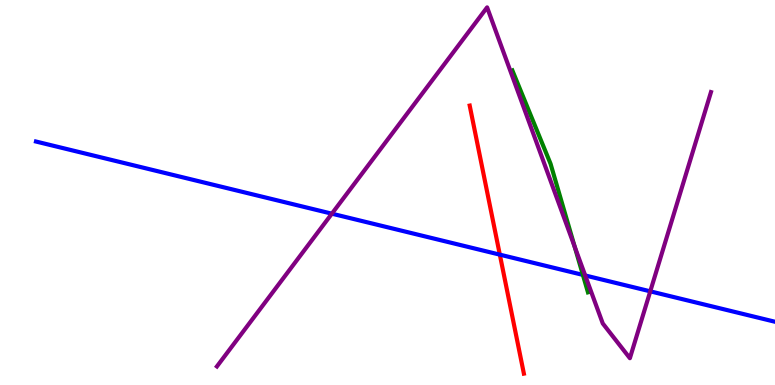[{'lines': ['blue', 'red'], 'intersections': [{'x': 6.45, 'y': 3.39}]}, {'lines': ['green', 'red'], 'intersections': []}, {'lines': ['purple', 'red'], 'intersections': []}, {'lines': ['blue', 'green'], 'intersections': [{'x': 7.52, 'y': 2.86}]}, {'lines': ['blue', 'purple'], 'intersections': [{'x': 4.28, 'y': 4.45}, {'x': 7.55, 'y': 2.85}, {'x': 8.39, 'y': 2.43}]}, {'lines': ['green', 'purple'], 'intersections': [{'x': 7.42, 'y': 3.59}]}]